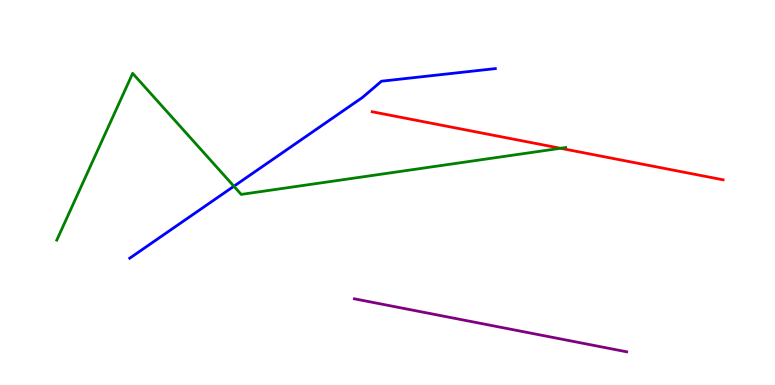[{'lines': ['blue', 'red'], 'intersections': []}, {'lines': ['green', 'red'], 'intersections': [{'x': 7.23, 'y': 6.15}]}, {'lines': ['purple', 'red'], 'intersections': []}, {'lines': ['blue', 'green'], 'intersections': [{'x': 3.02, 'y': 5.16}]}, {'lines': ['blue', 'purple'], 'intersections': []}, {'lines': ['green', 'purple'], 'intersections': []}]